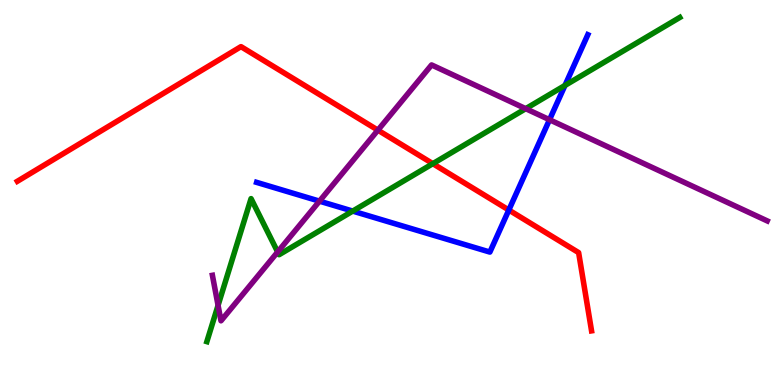[{'lines': ['blue', 'red'], 'intersections': [{'x': 6.57, 'y': 4.54}]}, {'lines': ['green', 'red'], 'intersections': [{'x': 5.58, 'y': 5.75}]}, {'lines': ['purple', 'red'], 'intersections': [{'x': 4.88, 'y': 6.62}]}, {'lines': ['blue', 'green'], 'intersections': [{'x': 4.55, 'y': 4.52}, {'x': 7.29, 'y': 7.78}]}, {'lines': ['blue', 'purple'], 'intersections': [{'x': 4.12, 'y': 4.78}, {'x': 7.09, 'y': 6.89}]}, {'lines': ['green', 'purple'], 'intersections': [{'x': 2.81, 'y': 2.07}, {'x': 3.58, 'y': 3.46}, {'x': 6.78, 'y': 7.18}]}]